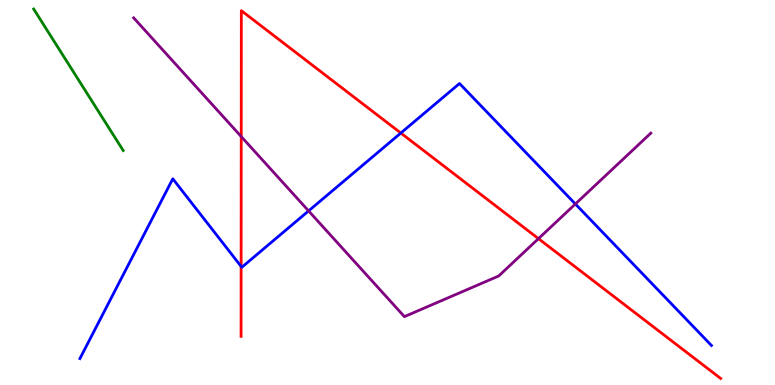[{'lines': ['blue', 'red'], 'intersections': [{'x': 3.11, 'y': 3.08}, {'x': 5.17, 'y': 6.54}]}, {'lines': ['green', 'red'], 'intersections': []}, {'lines': ['purple', 'red'], 'intersections': [{'x': 3.11, 'y': 6.45}, {'x': 6.95, 'y': 3.8}]}, {'lines': ['blue', 'green'], 'intersections': []}, {'lines': ['blue', 'purple'], 'intersections': [{'x': 3.98, 'y': 4.52}, {'x': 7.42, 'y': 4.7}]}, {'lines': ['green', 'purple'], 'intersections': []}]